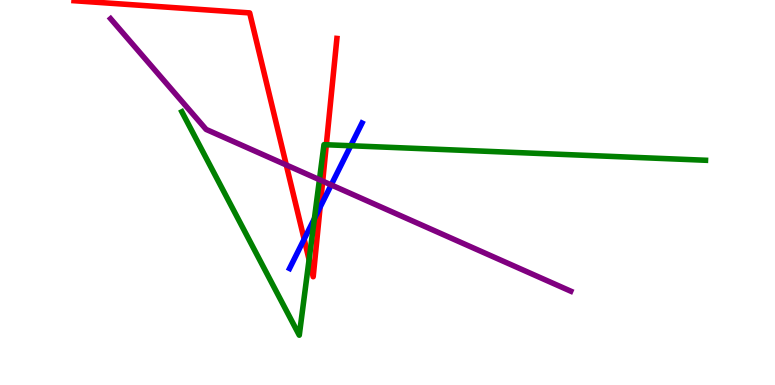[{'lines': ['blue', 'red'], 'intersections': [{'x': 3.92, 'y': 3.79}, {'x': 4.13, 'y': 4.62}]}, {'lines': ['green', 'red'], 'intersections': [{'x': 3.99, 'y': 3.26}, {'x': 4.21, 'y': 6.24}]}, {'lines': ['purple', 'red'], 'intersections': [{'x': 3.69, 'y': 5.71}, {'x': 4.16, 'y': 5.3}]}, {'lines': ['blue', 'green'], 'intersections': [{'x': 4.06, 'y': 4.32}, {'x': 4.53, 'y': 6.21}]}, {'lines': ['blue', 'purple'], 'intersections': [{'x': 4.27, 'y': 5.2}]}, {'lines': ['green', 'purple'], 'intersections': [{'x': 4.12, 'y': 5.33}]}]